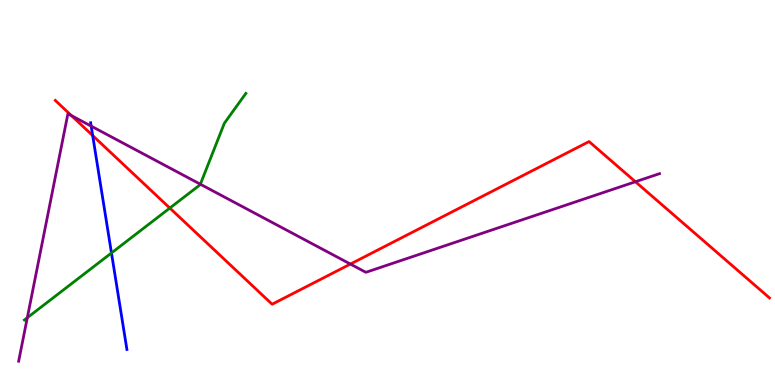[{'lines': ['blue', 'red'], 'intersections': [{'x': 1.2, 'y': 6.48}]}, {'lines': ['green', 'red'], 'intersections': [{'x': 2.19, 'y': 4.6}]}, {'lines': ['purple', 'red'], 'intersections': [{'x': 0.923, 'y': 7.0}, {'x': 4.52, 'y': 3.14}, {'x': 8.2, 'y': 5.28}]}, {'lines': ['blue', 'green'], 'intersections': [{'x': 1.44, 'y': 3.43}]}, {'lines': ['blue', 'purple'], 'intersections': [{'x': 1.18, 'y': 6.72}]}, {'lines': ['green', 'purple'], 'intersections': [{'x': 0.352, 'y': 1.75}, {'x': 2.59, 'y': 5.21}]}]